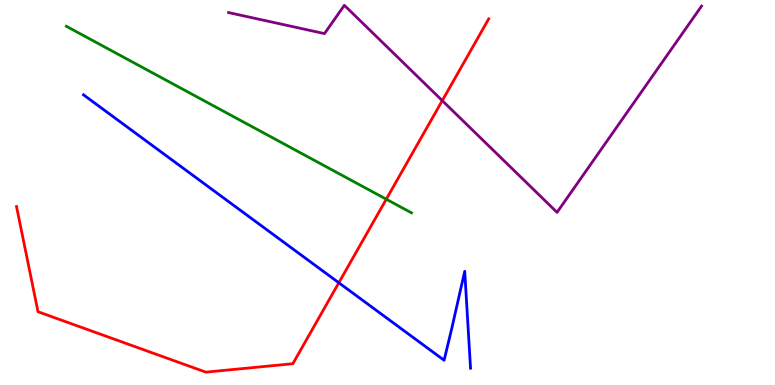[{'lines': ['blue', 'red'], 'intersections': [{'x': 4.37, 'y': 2.66}]}, {'lines': ['green', 'red'], 'intersections': [{'x': 4.98, 'y': 4.83}]}, {'lines': ['purple', 'red'], 'intersections': [{'x': 5.71, 'y': 7.39}]}, {'lines': ['blue', 'green'], 'intersections': []}, {'lines': ['blue', 'purple'], 'intersections': []}, {'lines': ['green', 'purple'], 'intersections': []}]